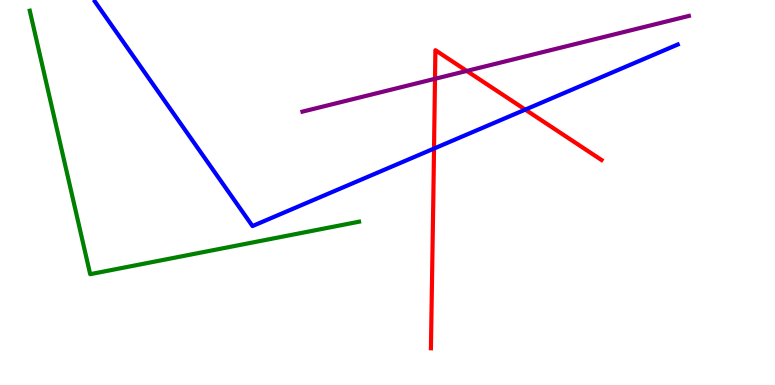[{'lines': ['blue', 'red'], 'intersections': [{'x': 5.6, 'y': 6.14}, {'x': 6.78, 'y': 7.15}]}, {'lines': ['green', 'red'], 'intersections': []}, {'lines': ['purple', 'red'], 'intersections': [{'x': 5.61, 'y': 7.95}, {'x': 6.02, 'y': 8.16}]}, {'lines': ['blue', 'green'], 'intersections': []}, {'lines': ['blue', 'purple'], 'intersections': []}, {'lines': ['green', 'purple'], 'intersections': []}]